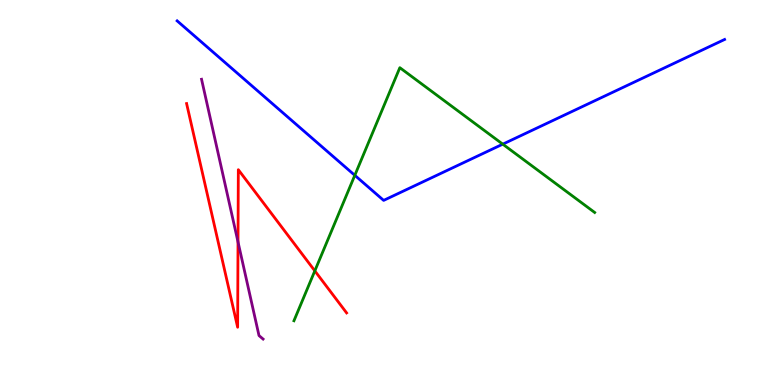[{'lines': ['blue', 'red'], 'intersections': []}, {'lines': ['green', 'red'], 'intersections': [{'x': 4.06, 'y': 2.96}]}, {'lines': ['purple', 'red'], 'intersections': [{'x': 3.07, 'y': 3.72}]}, {'lines': ['blue', 'green'], 'intersections': [{'x': 4.58, 'y': 5.45}, {'x': 6.49, 'y': 6.26}]}, {'lines': ['blue', 'purple'], 'intersections': []}, {'lines': ['green', 'purple'], 'intersections': []}]